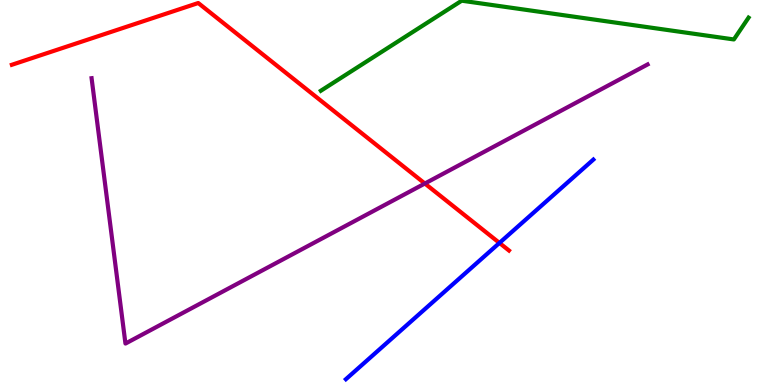[{'lines': ['blue', 'red'], 'intersections': [{'x': 6.44, 'y': 3.69}]}, {'lines': ['green', 'red'], 'intersections': []}, {'lines': ['purple', 'red'], 'intersections': [{'x': 5.48, 'y': 5.23}]}, {'lines': ['blue', 'green'], 'intersections': []}, {'lines': ['blue', 'purple'], 'intersections': []}, {'lines': ['green', 'purple'], 'intersections': []}]